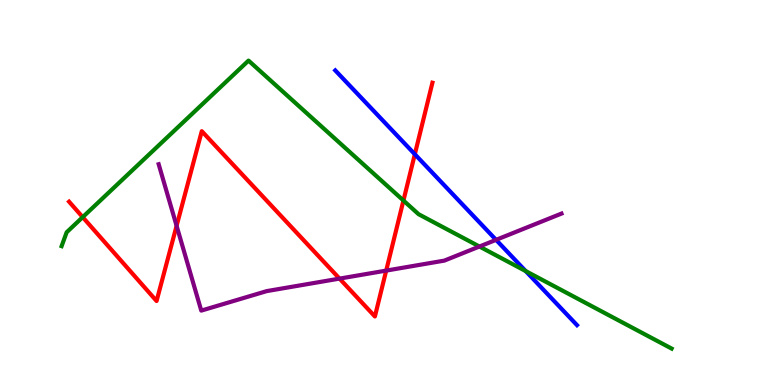[{'lines': ['blue', 'red'], 'intersections': [{'x': 5.35, 'y': 5.99}]}, {'lines': ['green', 'red'], 'intersections': [{'x': 1.07, 'y': 4.36}, {'x': 5.21, 'y': 4.79}]}, {'lines': ['purple', 'red'], 'intersections': [{'x': 2.28, 'y': 4.13}, {'x': 4.38, 'y': 2.76}, {'x': 4.98, 'y': 2.97}]}, {'lines': ['blue', 'green'], 'intersections': [{'x': 6.78, 'y': 2.96}]}, {'lines': ['blue', 'purple'], 'intersections': [{'x': 6.4, 'y': 3.77}]}, {'lines': ['green', 'purple'], 'intersections': [{'x': 6.19, 'y': 3.6}]}]